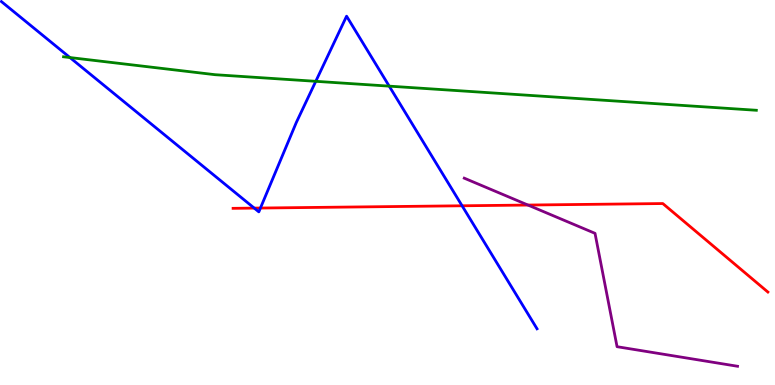[{'lines': ['blue', 'red'], 'intersections': [{'x': 3.28, 'y': 4.59}, {'x': 3.36, 'y': 4.6}, {'x': 5.96, 'y': 4.65}]}, {'lines': ['green', 'red'], 'intersections': []}, {'lines': ['purple', 'red'], 'intersections': [{'x': 6.81, 'y': 4.67}]}, {'lines': ['blue', 'green'], 'intersections': [{'x': 0.903, 'y': 8.51}, {'x': 4.07, 'y': 7.89}, {'x': 5.02, 'y': 7.76}]}, {'lines': ['blue', 'purple'], 'intersections': []}, {'lines': ['green', 'purple'], 'intersections': []}]